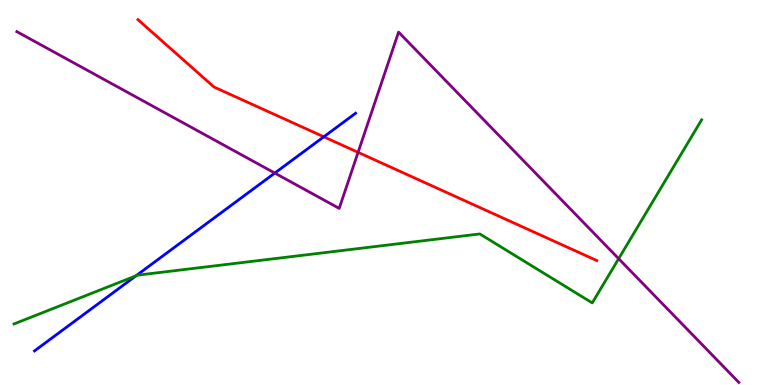[{'lines': ['blue', 'red'], 'intersections': [{'x': 4.18, 'y': 6.45}]}, {'lines': ['green', 'red'], 'intersections': []}, {'lines': ['purple', 'red'], 'intersections': [{'x': 4.62, 'y': 6.04}]}, {'lines': ['blue', 'green'], 'intersections': [{'x': 1.75, 'y': 2.84}]}, {'lines': ['blue', 'purple'], 'intersections': [{'x': 3.55, 'y': 5.5}]}, {'lines': ['green', 'purple'], 'intersections': [{'x': 7.98, 'y': 3.28}]}]